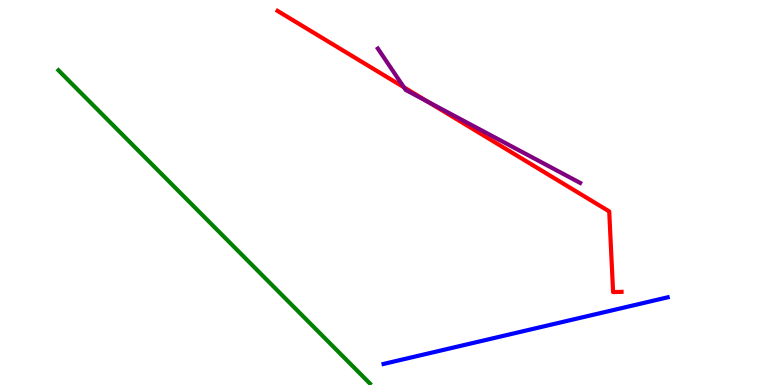[{'lines': ['blue', 'red'], 'intersections': []}, {'lines': ['green', 'red'], 'intersections': []}, {'lines': ['purple', 'red'], 'intersections': [{'x': 5.21, 'y': 7.73}, {'x': 5.52, 'y': 7.36}]}, {'lines': ['blue', 'green'], 'intersections': []}, {'lines': ['blue', 'purple'], 'intersections': []}, {'lines': ['green', 'purple'], 'intersections': []}]